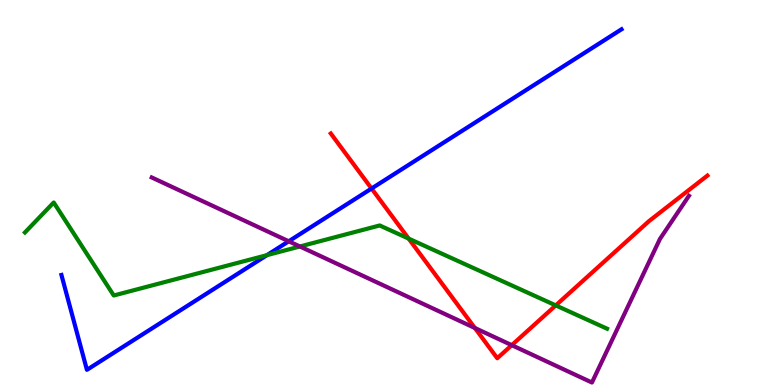[{'lines': ['blue', 'red'], 'intersections': [{'x': 4.79, 'y': 5.1}]}, {'lines': ['green', 'red'], 'intersections': [{'x': 5.27, 'y': 3.8}, {'x': 7.17, 'y': 2.07}]}, {'lines': ['purple', 'red'], 'intersections': [{'x': 6.13, 'y': 1.48}, {'x': 6.6, 'y': 1.03}]}, {'lines': ['blue', 'green'], 'intersections': [{'x': 3.44, 'y': 3.37}]}, {'lines': ['blue', 'purple'], 'intersections': [{'x': 3.73, 'y': 3.73}]}, {'lines': ['green', 'purple'], 'intersections': [{'x': 3.87, 'y': 3.6}]}]